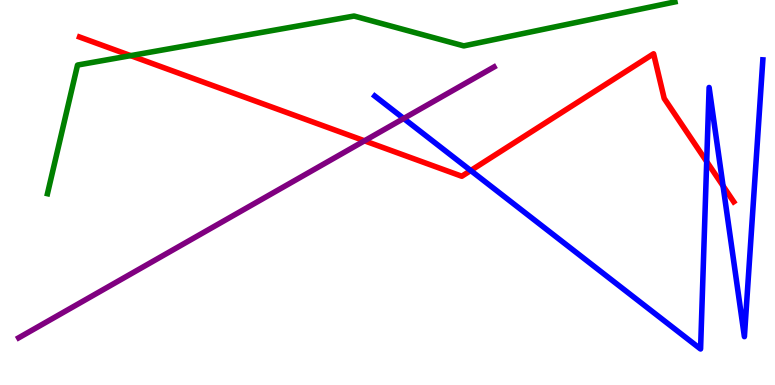[{'lines': ['blue', 'red'], 'intersections': [{'x': 6.07, 'y': 5.57}, {'x': 9.12, 'y': 5.8}, {'x': 9.33, 'y': 5.17}]}, {'lines': ['green', 'red'], 'intersections': [{'x': 1.69, 'y': 8.55}]}, {'lines': ['purple', 'red'], 'intersections': [{'x': 4.7, 'y': 6.34}]}, {'lines': ['blue', 'green'], 'intersections': []}, {'lines': ['blue', 'purple'], 'intersections': [{'x': 5.21, 'y': 6.92}]}, {'lines': ['green', 'purple'], 'intersections': []}]